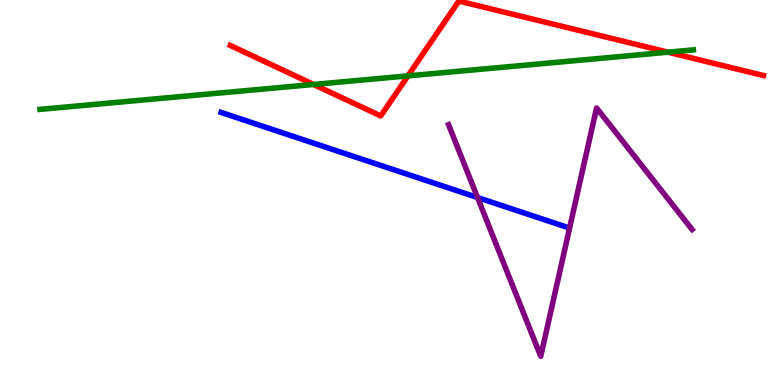[{'lines': ['blue', 'red'], 'intersections': []}, {'lines': ['green', 'red'], 'intersections': [{'x': 4.05, 'y': 7.81}, {'x': 5.26, 'y': 8.03}, {'x': 8.62, 'y': 8.64}]}, {'lines': ['purple', 'red'], 'intersections': []}, {'lines': ['blue', 'green'], 'intersections': []}, {'lines': ['blue', 'purple'], 'intersections': [{'x': 6.16, 'y': 4.87}]}, {'lines': ['green', 'purple'], 'intersections': []}]